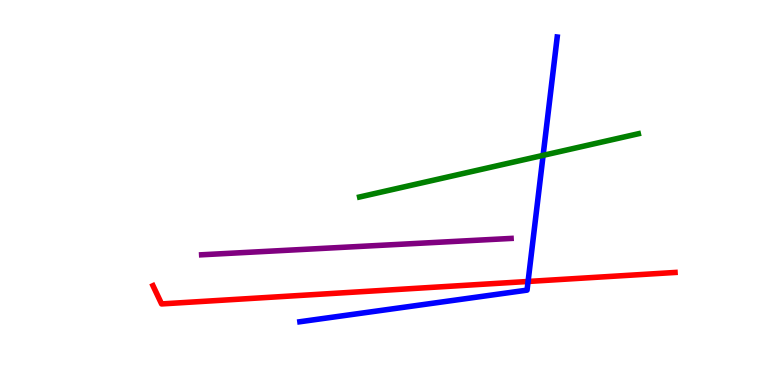[{'lines': ['blue', 'red'], 'intersections': [{'x': 6.81, 'y': 2.69}]}, {'lines': ['green', 'red'], 'intersections': []}, {'lines': ['purple', 'red'], 'intersections': []}, {'lines': ['blue', 'green'], 'intersections': [{'x': 7.01, 'y': 5.96}]}, {'lines': ['blue', 'purple'], 'intersections': []}, {'lines': ['green', 'purple'], 'intersections': []}]